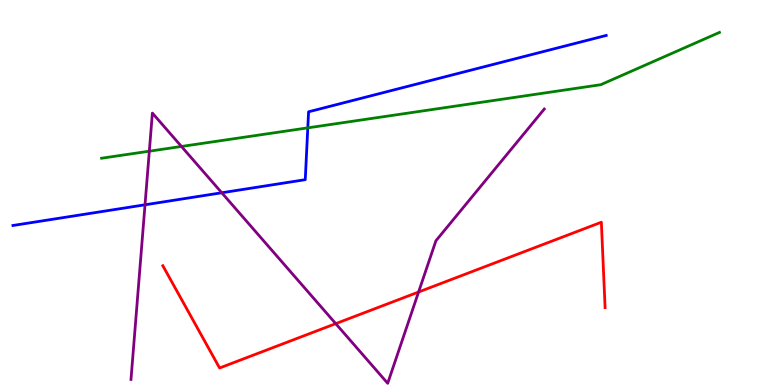[{'lines': ['blue', 'red'], 'intersections': []}, {'lines': ['green', 'red'], 'intersections': []}, {'lines': ['purple', 'red'], 'intersections': [{'x': 4.33, 'y': 1.59}, {'x': 5.4, 'y': 2.42}]}, {'lines': ['blue', 'green'], 'intersections': [{'x': 3.97, 'y': 6.68}]}, {'lines': ['blue', 'purple'], 'intersections': [{'x': 1.87, 'y': 4.68}, {'x': 2.86, 'y': 4.99}]}, {'lines': ['green', 'purple'], 'intersections': [{'x': 1.93, 'y': 6.07}, {'x': 2.34, 'y': 6.2}]}]